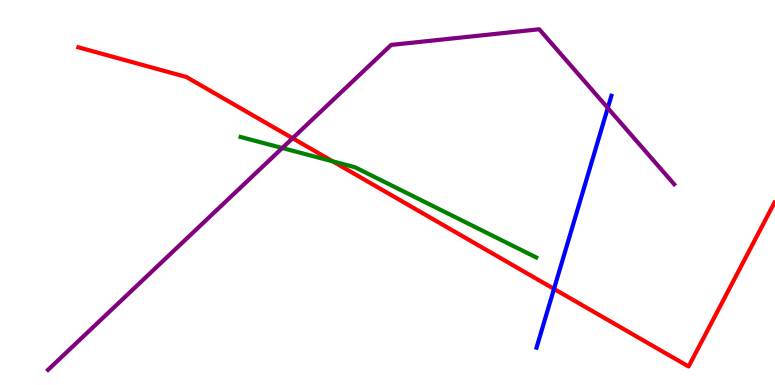[{'lines': ['blue', 'red'], 'intersections': [{'x': 7.15, 'y': 2.5}]}, {'lines': ['green', 'red'], 'intersections': [{'x': 4.29, 'y': 5.81}]}, {'lines': ['purple', 'red'], 'intersections': [{'x': 3.78, 'y': 6.41}]}, {'lines': ['blue', 'green'], 'intersections': []}, {'lines': ['blue', 'purple'], 'intersections': [{'x': 7.84, 'y': 7.2}]}, {'lines': ['green', 'purple'], 'intersections': [{'x': 3.64, 'y': 6.16}]}]